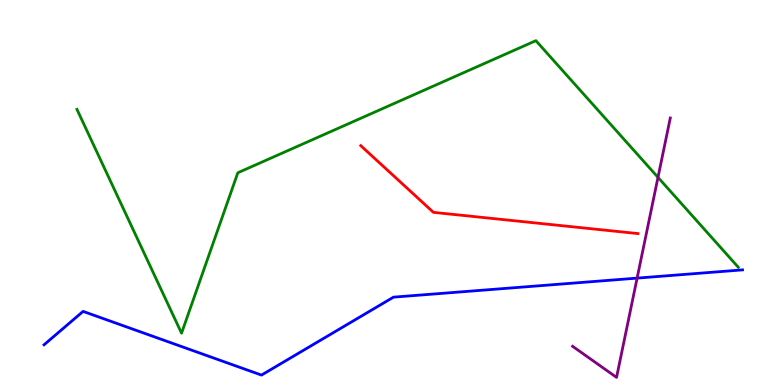[{'lines': ['blue', 'red'], 'intersections': []}, {'lines': ['green', 'red'], 'intersections': []}, {'lines': ['purple', 'red'], 'intersections': []}, {'lines': ['blue', 'green'], 'intersections': []}, {'lines': ['blue', 'purple'], 'intersections': [{'x': 8.22, 'y': 2.78}]}, {'lines': ['green', 'purple'], 'intersections': [{'x': 8.49, 'y': 5.39}]}]